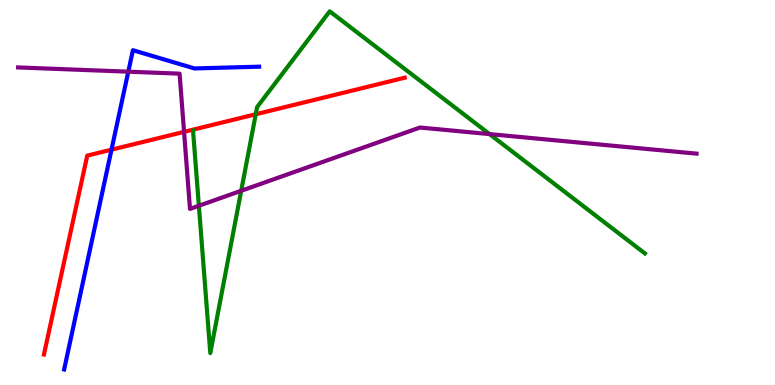[{'lines': ['blue', 'red'], 'intersections': [{'x': 1.44, 'y': 6.11}]}, {'lines': ['green', 'red'], 'intersections': [{'x': 3.3, 'y': 7.03}]}, {'lines': ['purple', 'red'], 'intersections': [{'x': 2.37, 'y': 6.57}]}, {'lines': ['blue', 'green'], 'intersections': []}, {'lines': ['blue', 'purple'], 'intersections': [{'x': 1.66, 'y': 8.14}]}, {'lines': ['green', 'purple'], 'intersections': [{'x': 2.57, 'y': 4.66}, {'x': 3.11, 'y': 5.04}, {'x': 6.32, 'y': 6.52}]}]